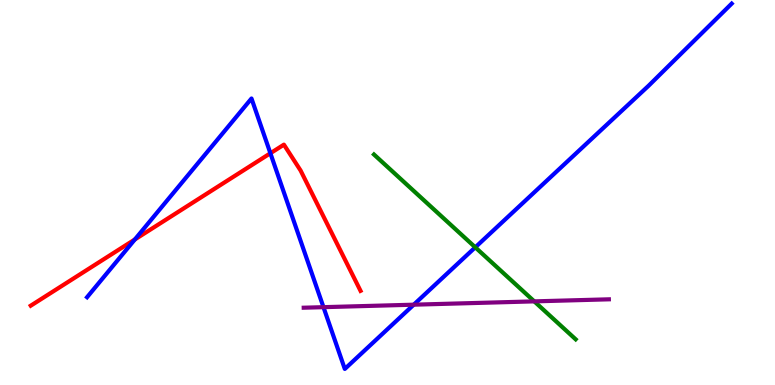[{'lines': ['blue', 'red'], 'intersections': [{'x': 1.74, 'y': 3.78}, {'x': 3.49, 'y': 6.02}]}, {'lines': ['green', 'red'], 'intersections': []}, {'lines': ['purple', 'red'], 'intersections': []}, {'lines': ['blue', 'green'], 'intersections': [{'x': 6.13, 'y': 3.58}]}, {'lines': ['blue', 'purple'], 'intersections': [{'x': 4.17, 'y': 2.02}, {'x': 5.34, 'y': 2.09}]}, {'lines': ['green', 'purple'], 'intersections': [{'x': 6.89, 'y': 2.17}]}]